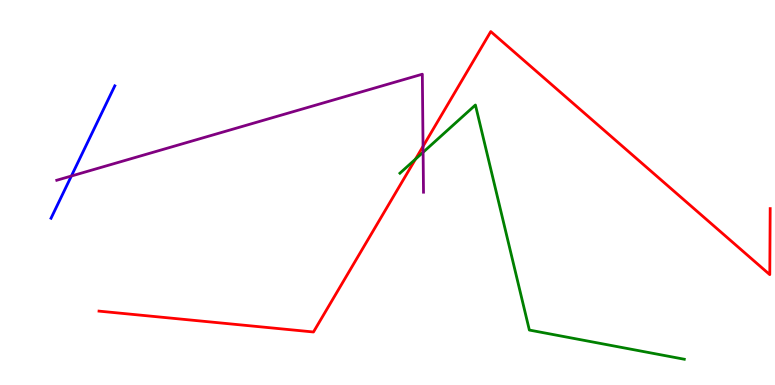[{'lines': ['blue', 'red'], 'intersections': []}, {'lines': ['green', 'red'], 'intersections': [{'x': 5.36, 'y': 5.87}]}, {'lines': ['purple', 'red'], 'intersections': [{'x': 5.46, 'y': 6.2}]}, {'lines': ['blue', 'green'], 'intersections': []}, {'lines': ['blue', 'purple'], 'intersections': [{'x': 0.921, 'y': 5.43}]}, {'lines': ['green', 'purple'], 'intersections': [{'x': 5.46, 'y': 6.05}]}]